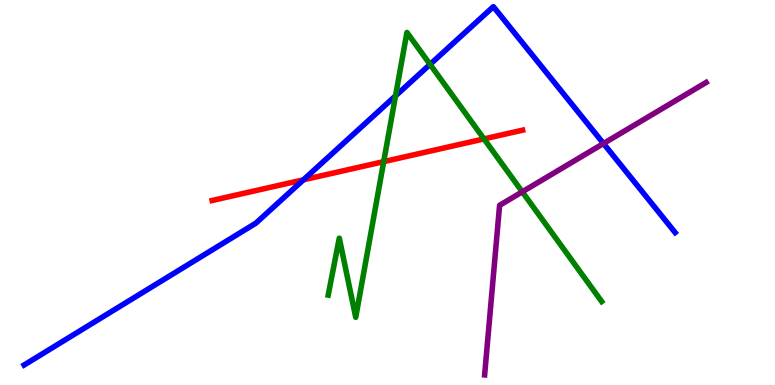[{'lines': ['blue', 'red'], 'intersections': [{'x': 3.92, 'y': 5.33}]}, {'lines': ['green', 'red'], 'intersections': [{'x': 4.95, 'y': 5.8}, {'x': 6.25, 'y': 6.39}]}, {'lines': ['purple', 'red'], 'intersections': []}, {'lines': ['blue', 'green'], 'intersections': [{'x': 5.1, 'y': 7.51}, {'x': 5.55, 'y': 8.33}]}, {'lines': ['blue', 'purple'], 'intersections': [{'x': 7.79, 'y': 6.27}]}, {'lines': ['green', 'purple'], 'intersections': [{'x': 6.74, 'y': 5.02}]}]